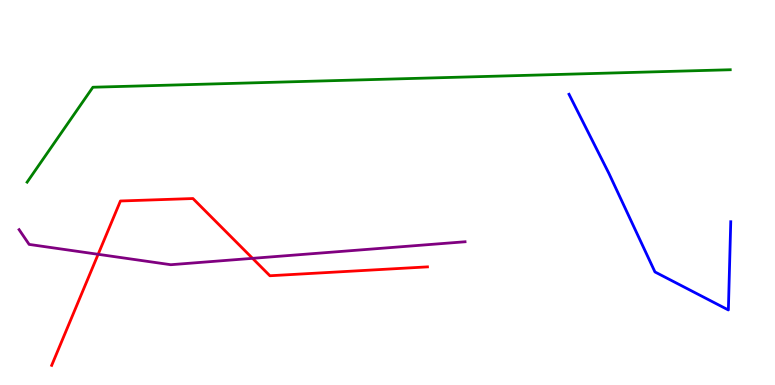[{'lines': ['blue', 'red'], 'intersections': []}, {'lines': ['green', 'red'], 'intersections': []}, {'lines': ['purple', 'red'], 'intersections': [{'x': 1.27, 'y': 3.39}, {'x': 3.26, 'y': 3.29}]}, {'lines': ['blue', 'green'], 'intersections': []}, {'lines': ['blue', 'purple'], 'intersections': []}, {'lines': ['green', 'purple'], 'intersections': []}]